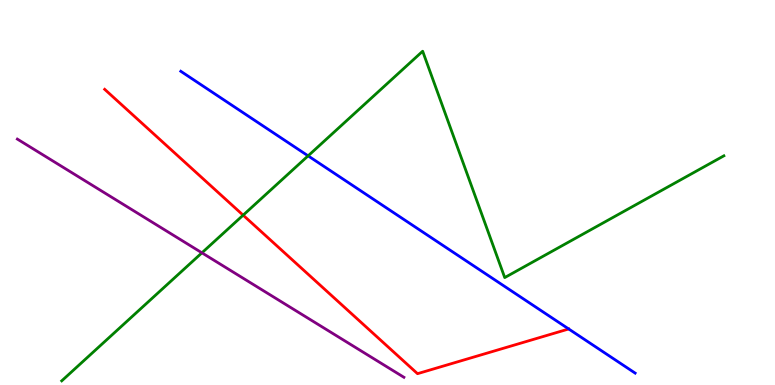[{'lines': ['blue', 'red'], 'intersections': [{'x': 7.34, 'y': 1.46}]}, {'lines': ['green', 'red'], 'intersections': [{'x': 3.14, 'y': 4.41}]}, {'lines': ['purple', 'red'], 'intersections': []}, {'lines': ['blue', 'green'], 'intersections': [{'x': 3.98, 'y': 5.95}]}, {'lines': ['blue', 'purple'], 'intersections': []}, {'lines': ['green', 'purple'], 'intersections': [{'x': 2.61, 'y': 3.43}]}]